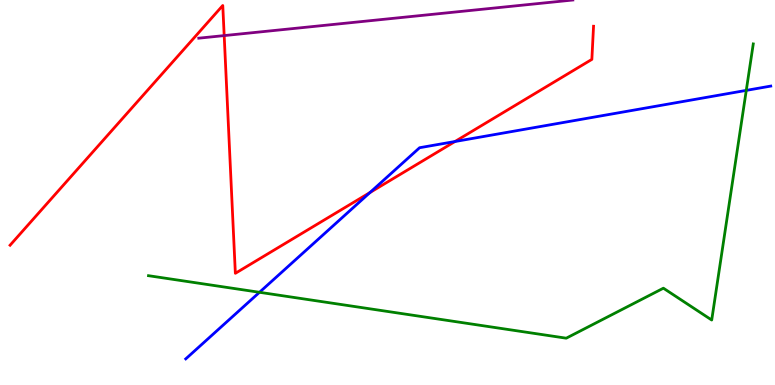[{'lines': ['blue', 'red'], 'intersections': [{'x': 4.77, 'y': 5.0}, {'x': 5.87, 'y': 6.32}]}, {'lines': ['green', 'red'], 'intersections': []}, {'lines': ['purple', 'red'], 'intersections': [{'x': 2.89, 'y': 9.08}]}, {'lines': ['blue', 'green'], 'intersections': [{'x': 3.35, 'y': 2.41}, {'x': 9.63, 'y': 7.65}]}, {'lines': ['blue', 'purple'], 'intersections': []}, {'lines': ['green', 'purple'], 'intersections': []}]